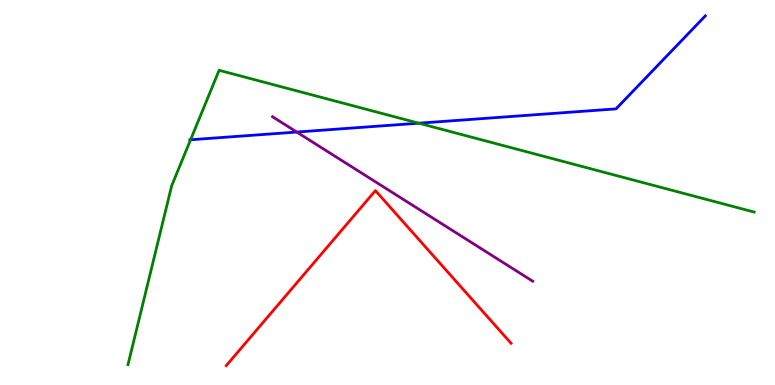[{'lines': ['blue', 'red'], 'intersections': []}, {'lines': ['green', 'red'], 'intersections': []}, {'lines': ['purple', 'red'], 'intersections': []}, {'lines': ['blue', 'green'], 'intersections': [{'x': 2.46, 'y': 6.37}, {'x': 5.4, 'y': 6.8}]}, {'lines': ['blue', 'purple'], 'intersections': [{'x': 3.83, 'y': 6.57}]}, {'lines': ['green', 'purple'], 'intersections': []}]